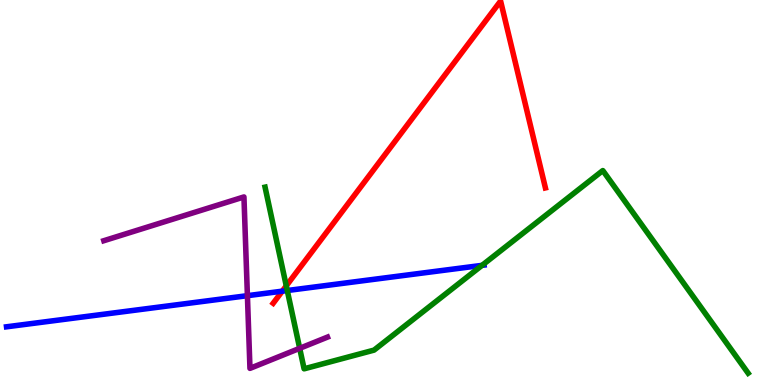[{'lines': ['blue', 'red'], 'intersections': [{'x': 3.64, 'y': 2.44}]}, {'lines': ['green', 'red'], 'intersections': [{'x': 3.69, 'y': 2.58}]}, {'lines': ['purple', 'red'], 'intersections': []}, {'lines': ['blue', 'green'], 'intersections': [{'x': 3.71, 'y': 2.45}, {'x': 6.22, 'y': 3.11}]}, {'lines': ['blue', 'purple'], 'intersections': [{'x': 3.19, 'y': 2.32}]}, {'lines': ['green', 'purple'], 'intersections': [{'x': 3.87, 'y': 0.953}]}]